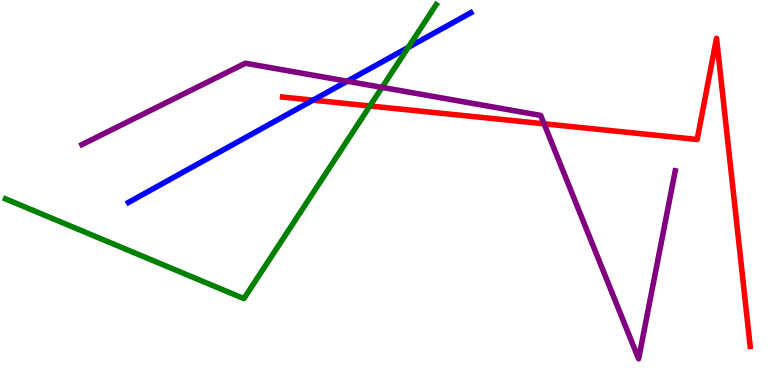[{'lines': ['blue', 'red'], 'intersections': [{'x': 4.04, 'y': 7.4}]}, {'lines': ['green', 'red'], 'intersections': [{'x': 4.77, 'y': 7.25}]}, {'lines': ['purple', 'red'], 'intersections': [{'x': 7.02, 'y': 6.78}]}, {'lines': ['blue', 'green'], 'intersections': [{'x': 5.27, 'y': 8.77}]}, {'lines': ['blue', 'purple'], 'intersections': [{'x': 4.48, 'y': 7.89}]}, {'lines': ['green', 'purple'], 'intersections': [{'x': 4.93, 'y': 7.73}]}]